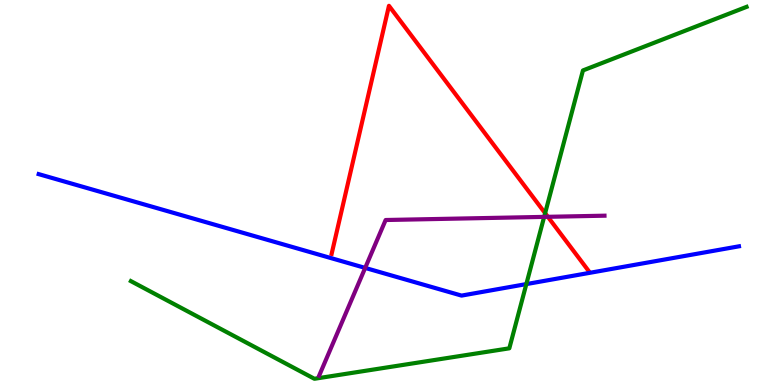[{'lines': ['blue', 'red'], 'intersections': []}, {'lines': ['green', 'red'], 'intersections': [{'x': 7.03, 'y': 4.46}]}, {'lines': ['purple', 'red'], 'intersections': [{'x': 7.07, 'y': 4.37}]}, {'lines': ['blue', 'green'], 'intersections': [{'x': 6.79, 'y': 2.62}]}, {'lines': ['blue', 'purple'], 'intersections': [{'x': 4.71, 'y': 3.04}]}, {'lines': ['green', 'purple'], 'intersections': [{'x': 7.02, 'y': 4.37}]}]